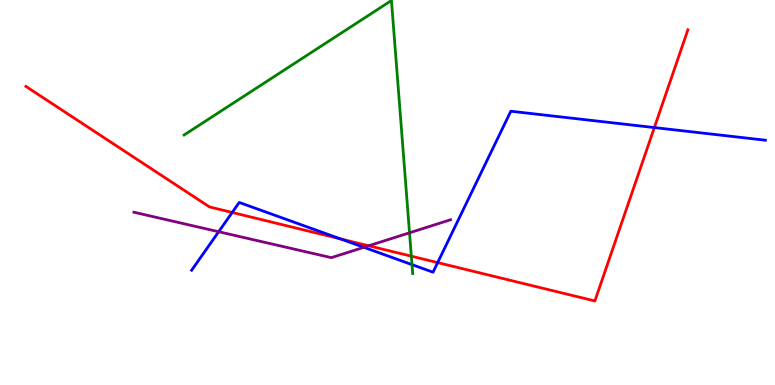[{'lines': ['blue', 'red'], 'intersections': [{'x': 3.0, 'y': 4.48}, {'x': 4.39, 'y': 3.79}, {'x': 5.65, 'y': 3.18}, {'x': 8.44, 'y': 6.69}]}, {'lines': ['green', 'red'], 'intersections': [{'x': 5.31, 'y': 3.35}]}, {'lines': ['purple', 'red'], 'intersections': [{'x': 4.76, 'y': 3.62}]}, {'lines': ['blue', 'green'], 'intersections': [{'x': 5.32, 'y': 3.13}]}, {'lines': ['blue', 'purple'], 'intersections': [{'x': 2.82, 'y': 3.98}, {'x': 4.7, 'y': 3.58}]}, {'lines': ['green', 'purple'], 'intersections': [{'x': 5.28, 'y': 3.95}]}]